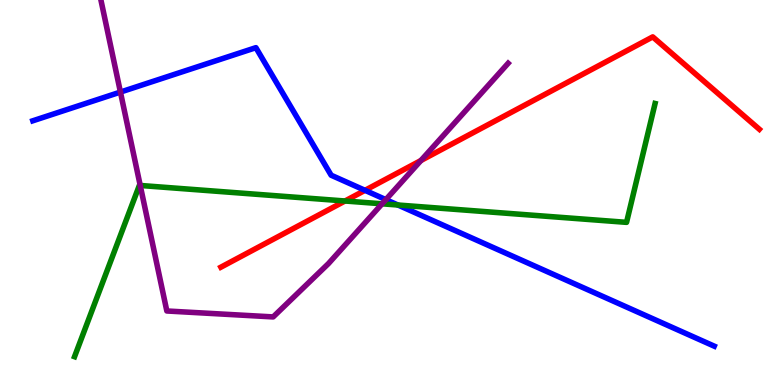[{'lines': ['blue', 'red'], 'intersections': [{'x': 4.71, 'y': 5.06}]}, {'lines': ['green', 'red'], 'intersections': [{'x': 4.45, 'y': 4.78}]}, {'lines': ['purple', 'red'], 'intersections': [{'x': 5.43, 'y': 5.83}]}, {'lines': ['blue', 'green'], 'intersections': [{'x': 5.13, 'y': 4.68}]}, {'lines': ['blue', 'purple'], 'intersections': [{'x': 1.55, 'y': 7.61}, {'x': 4.98, 'y': 4.82}]}, {'lines': ['green', 'purple'], 'intersections': [{'x': 1.81, 'y': 5.18}, {'x': 4.93, 'y': 4.71}]}]